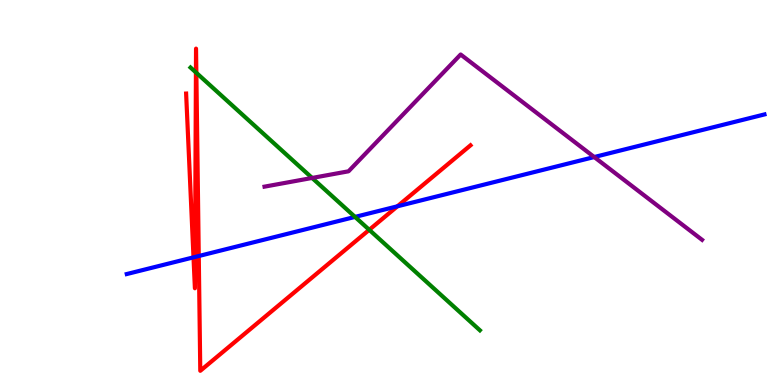[{'lines': ['blue', 'red'], 'intersections': [{'x': 2.5, 'y': 3.32}, {'x': 2.52, 'y': 3.33}, {'x': 2.56, 'y': 3.35}, {'x': 5.13, 'y': 4.64}]}, {'lines': ['green', 'red'], 'intersections': [{'x': 2.53, 'y': 8.12}, {'x': 2.53, 'y': 8.11}, {'x': 4.76, 'y': 4.03}]}, {'lines': ['purple', 'red'], 'intersections': []}, {'lines': ['blue', 'green'], 'intersections': [{'x': 4.58, 'y': 4.37}]}, {'lines': ['blue', 'purple'], 'intersections': [{'x': 7.67, 'y': 5.92}]}, {'lines': ['green', 'purple'], 'intersections': [{'x': 4.03, 'y': 5.38}]}]